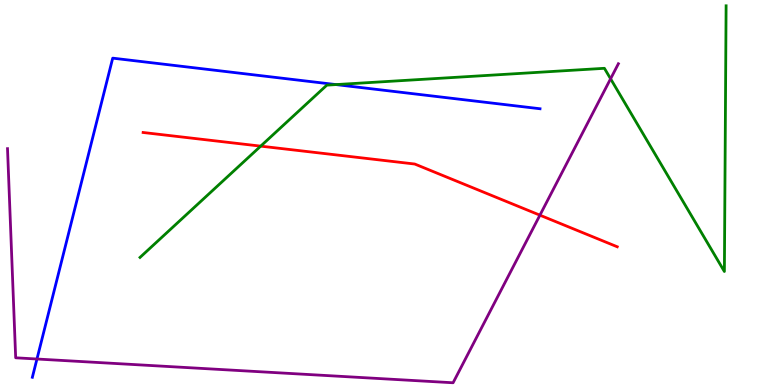[{'lines': ['blue', 'red'], 'intersections': []}, {'lines': ['green', 'red'], 'intersections': [{'x': 3.36, 'y': 6.2}]}, {'lines': ['purple', 'red'], 'intersections': [{'x': 6.97, 'y': 4.41}]}, {'lines': ['blue', 'green'], 'intersections': [{'x': 4.34, 'y': 7.8}]}, {'lines': ['blue', 'purple'], 'intersections': [{'x': 0.477, 'y': 0.675}]}, {'lines': ['green', 'purple'], 'intersections': [{'x': 7.88, 'y': 7.95}]}]